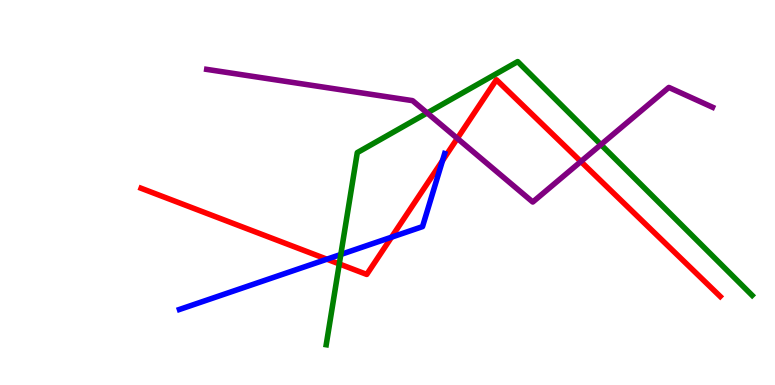[{'lines': ['blue', 'red'], 'intersections': [{'x': 4.22, 'y': 3.27}, {'x': 5.05, 'y': 3.84}, {'x': 5.71, 'y': 5.83}]}, {'lines': ['green', 'red'], 'intersections': [{'x': 4.38, 'y': 3.14}]}, {'lines': ['purple', 'red'], 'intersections': [{'x': 5.9, 'y': 6.41}, {'x': 7.49, 'y': 5.8}]}, {'lines': ['blue', 'green'], 'intersections': [{'x': 4.4, 'y': 3.39}]}, {'lines': ['blue', 'purple'], 'intersections': []}, {'lines': ['green', 'purple'], 'intersections': [{'x': 5.51, 'y': 7.07}, {'x': 7.75, 'y': 6.24}]}]